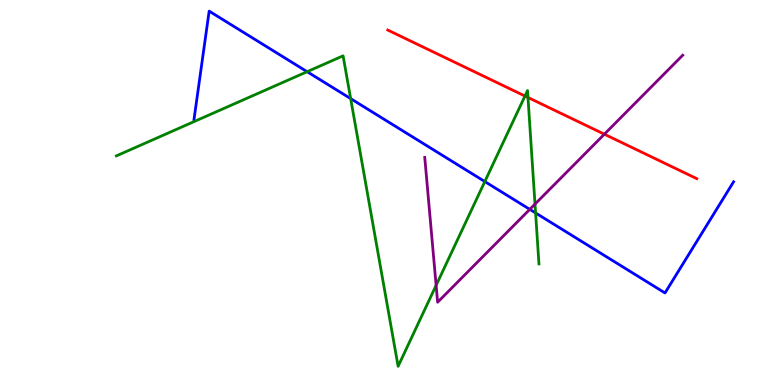[{'lines': ['blue', 'red'], 'intersections': []}, {'lines': ['green', 'red'], 'intersections': [{'x': 6.77, 'y': 7.51}, {'x': 6.81, 'y': 7.47}]}, {'lines': ['purple', 'red'], 'intersections': [{'x': 7.8, 'y': 6.51}]}, {'lines': ['blue', 'green'], 'intersections': [{'x': 3.96, 'y': 8.14}, {'x': 4.52, 'y': 7.44}, {'x': 6.26, 'y': 5.28}, {'x': 6.91, 'y': 4.47}]}, {'lines': ['blue', 'purple'], 'intersections': [{'x': 6.84, 'y': 4.56}]}, {'lines': ['green', 'purple'], 'intersections': [{'x': 5.63, 'y': 2.59}, {'x': 6.9, 'y': 4.7}]}]